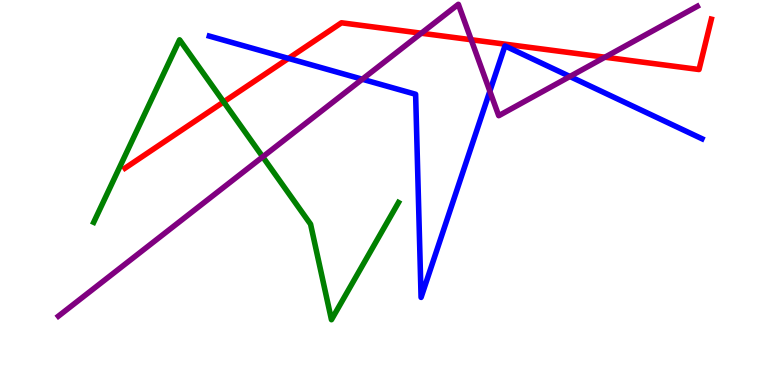[{'lines': ['blue', 'red'], 'intersections': [{'x': 3.72, 'y': 8.48}]}, {'lines': ['green', 'red'], 'intersections': [{'x': 2.89, 'y': 7.35}]}, {'lines': ['purple', 'red'], 'intersections': [{'x': 5.44, 'y': 9.14}, {'x': 6.08, 'y': 8.97}, {'x': 7.81, 'y': 8.51}]}, {'lines': ['blue', 'green'], 'intersections': []}, {'lines': ['blue', 'purple'], 'intersections': [{'x': 4.67, 'y': 7.94}, {'x': 6.32, 'y': 7.63}, {'x': 7.35, 'y': 8.01}]}, {'lines': ['green', 'purple'], 'intersections': [{'x': 3.39, 'y': 5.93}]}]